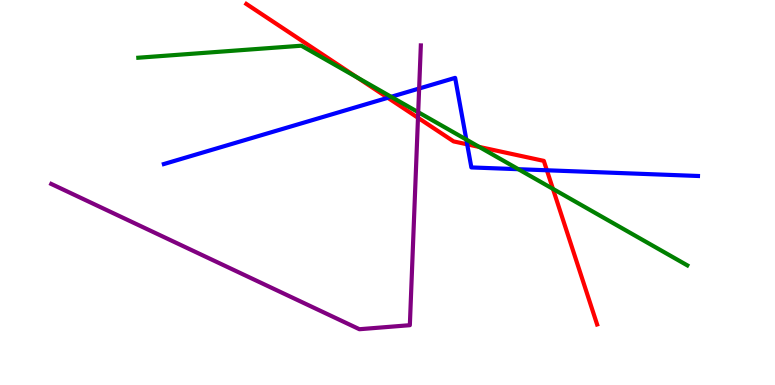[{'lines': ['blue', 'red'], 'intersections': [{'x': 5.0, 'y': 7.46}, {'x': 6.03, 'y': 6.25}, {'x': 7.06, 'y': 5.58}]}, {'lines': ['green', 'red'], 'intersections': [{'x': 4.61, 'y': 7.99}, {'x': 6.18, 'y': 6.18}, {'x': 7.13, 'y': 5.09}]}, {'lines': ['purple', 'red'], 'intersections': [{'x': 5.39, 'y': 6.94}]}, {'lines': ['blue', 'green'], 'intersections': [{'x': 5.05, 'y': 7.49}, {'x': 6.02, 'y': 6.37}, {'x': 6.69, 'y': 5.61}]}, {'lines': ['blue', 'purple'], 'intersections': [{'x': 5.41, 'y': 7.7}]}, {'lines': ['green', 'purple'], 'intersections': [{'x': 5.4, 'y': 7.09}]}]